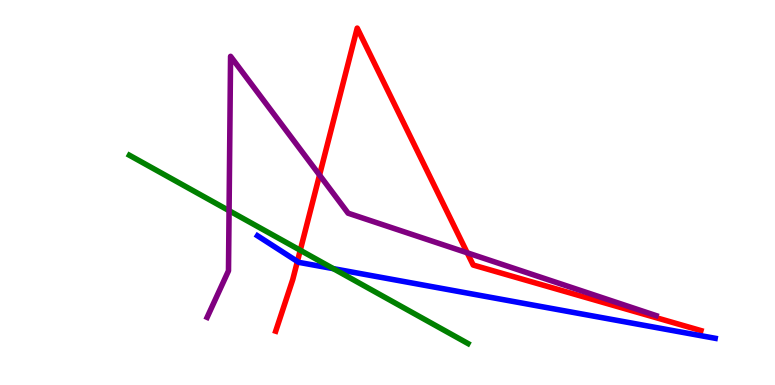[{'lines': ['blue', 'red'], 'intersections': [{'x': 3.84, 'y': 3.21}]}, {'lines': ['green', 'red'], 'intersections': [{'x': 3.87, 'y': 3.5}]}, {'lines': ['purple', 'red'], 'intersections': [{'x': 4.12, 'y': 5.45}, {'x': 6.03, 'y': 3.43}]}, {'lines': ['blue', 'green'], 'intersections': [{'x': 4.3, 'y': 3.02}]}, {'lines': ['blue', 'purple'], 'intersections': []}, {'lines': ['green', 'purple'], 'intersections': [{'x': 2.96, 'y': 4.53}]}]